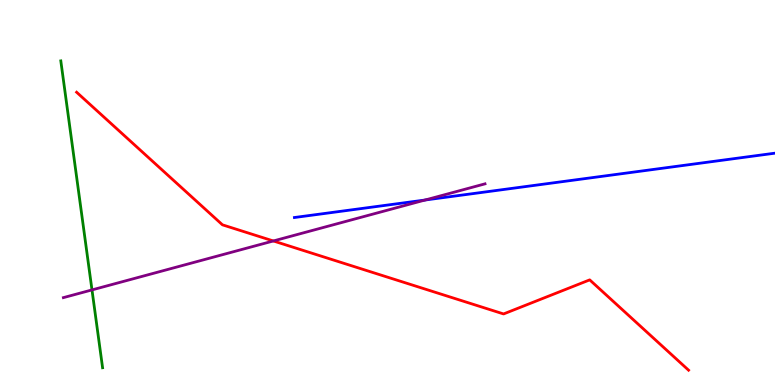[{'lines': ['blue', 'red'], 'intersections': []}, {'lines': ['green', 'red'], 'intersections': []}, {'lines': ['purple', 'red'], 'intersections': [{'x': 3.53, 'y': 3.74}]}, {'lines': ['blue', 'green'], 'intersections': []}, {'lines': ['blue', 'purple'], 'intersections': [{'x': 5.48, 'y': 4.8}]}, {'lines': ['green', 'purple'], 'intersections': [{'x': 1.19, 'y': 2.47}]}]